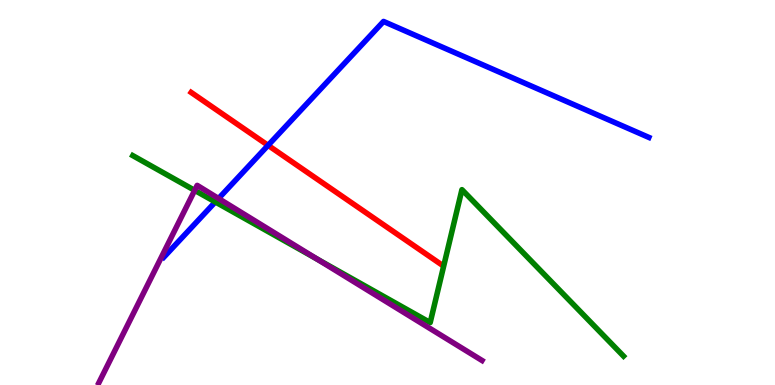[{'lines': ['blue', 'red'], 'intersections': [{'x': 3.46, 'y': 6.22}]}, {'lines': ['green', 'red'], 'intersections': []}, {'lines': ['purple', 'red'], 'intersections': []}, {'lines': ['blue', 'green'], 'intersections': [{'x': 2.78, 'y': 4.75}]}, {'lines': ['blue', 'purple'], 'intersections': [{'x': 2.82, 'y': 4.84}]}, {'lines': ['green', 'purple'], 'intersections': [{'x': 2.51, 'y': 5.06}, {'x': 4.09, 'y': 3.27}]}]